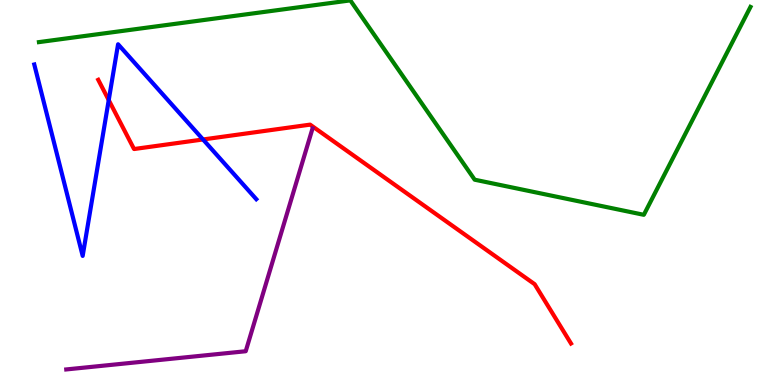[{'lines': ['blue', 'red'], 'intersections': [{'x': 1.4, 'y': 7.4}, {'x': 2.62, 'y': 6.38}]}, {'lines': ['green', 'red'], 'intersections': []}, {'lines': ['purple', 'red'], 'intersections': []}, {'lines': ['blue', 'green'], 'intersections': []}, {'lines': ['blue', 'purple'], 'intersections': []}, {'lines': ['green', 'purple'], 'intersections': []}]